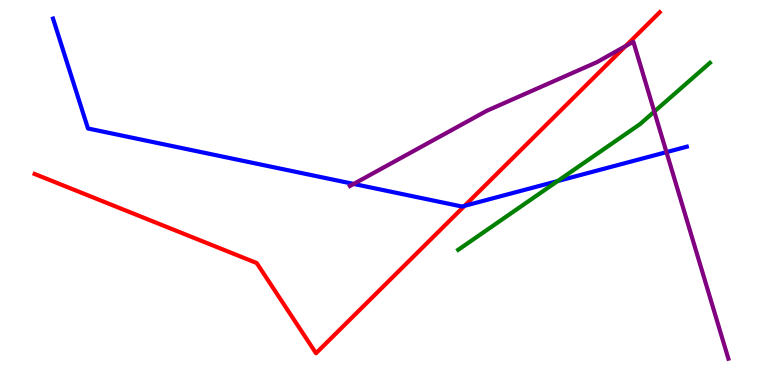[{'lines': ['blue', 'red'], 'intersections': [{'x': 5.99, 'y': 4.65}]}, {'lines': ['green', 'red'], 'intersections': []}, {'lines': ['purple', 'red'], 'intersections': [{'x': 8.07, 'y': 8.8}]}, {'lines': ['blue', 'green'], 'intersections': [{'x': 7.2, 'y': 5.3}]}, {'lines': ['blue', 'purple'], 'intersections': [{'x': 4.56, 'y': 5.22}, {'x': 8.6, 'y': 6.05}]}, {'lines': ['green', 'purple'], 'intersections': [{'x': 8.44, 'y': 7.1}]}]